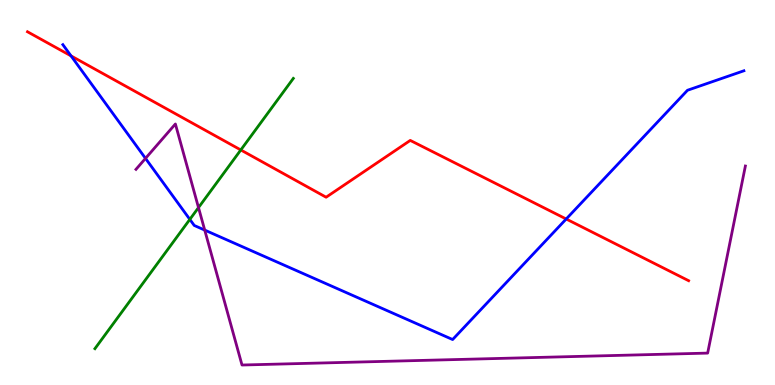[{'lines': ['blue', 'red'], 'intersections': [{'x': 0.916, 'y': 8.55}, {'x': 7.31, 'y': 4.31}]}, {'lines': ['green', 'red'], 'intersections': [{'x': 3.11, 'y': 6.11}]}, {'lines': ['purple', 'red'], 'intersections': []}, {'lines': ['blue', 'green'], 'intersections': [{'x': 2.45, 'y': 4.3}]}, {'lines': ['blue', 'purple'], 'intersections': [{'x': 1.88, 'y': 5.89}, {'x': 2.64, 'y': 4.02}]}, {'lines': ['green', 'purple'], 'intersections': [{'x': 2.56, 'y': 4.61}]}]